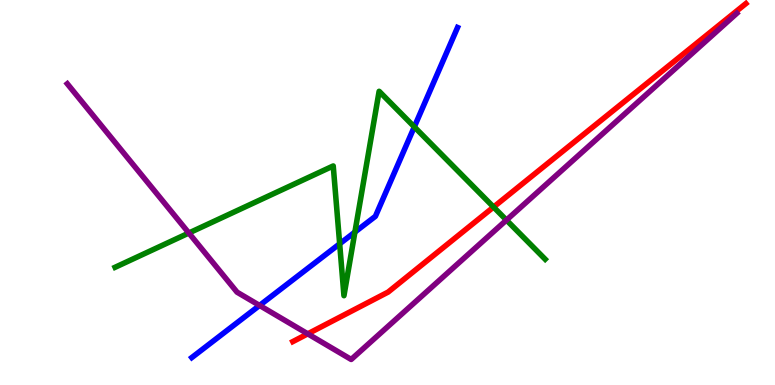[{'lines': ['blue', 'red'], 'intersections': []}, {'lines': ['green', 'red'], 'intersections': [{'x': 6.37, 'y': 4.62}]}, {'lines': ['purple', 'red'], 'intersections': [{'x': 3.97, 'y': 1.33}]}, {'lines': ['blue', 'green'], 'intersections': [{'x': 4.38, 'y': 3.67}, {'x': 4.58, 'y': 3.97}, {'x': 5.35, 'y': 6.7}]}, {'lines': ['blue', 'purple'], 'intersections': [{'x': 3.35, 'y': 2.07}]}, {'lines': ['green', 'purple'], 'intersections': [{'x': 2.44, 'y': 3.95}, {'x': 6.53, 'y': 4.28}]}]